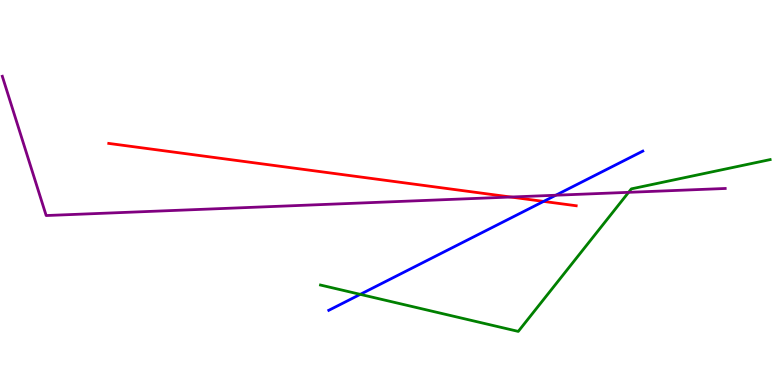[{'lines': ['blue', 'red'], 'intersections': [{'x': 7.01, 'y': 4.77}]}, {'lines': ['green', 'red'], 'intersections': []}, {'lines': ['purple', 'red'], 'intersections': [{'x': 6.59, 'y': 4.88}]}, {'lines': ['blue', 'green'], 'intersections': [{'x': 4.65, 'y': 2.35}]}, {'lines': ['blue', 'purple'], 'intersections': [{'x': 7.17, 'y': 4.93}]}, {'lines': ['green', 'purple'], 'intersections': [{'x': 8.11, 'y': 5.0}]}]